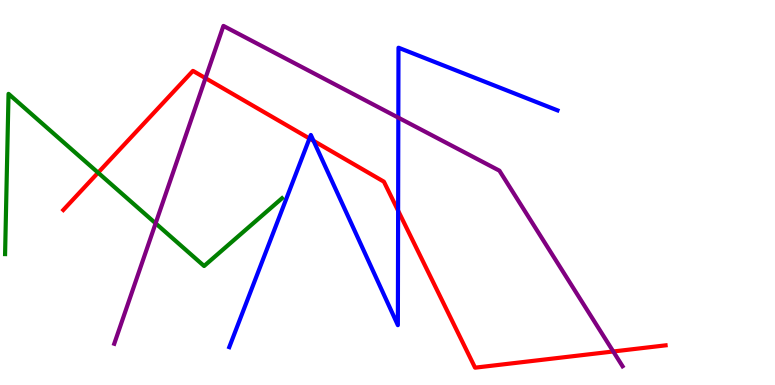[{'lines': ['blue', 'red'], 'intersections': [{'x': 3.99, 'y': 6.4}, {'x': 4.05, 'y': 6.34}, {'x': 5.14, 'y': 4.53}]}, {'lines': ['green', 'red'], 'intersections': [{'x': 1.27, 'y': 5.51}]}, {'lines': ['purple', 'red'], 'intersections': [{'x': 2.65, 'y': 7.97}, {'x': 7.91, 'y': 0.871}]}, {'lines': ['blue', 'green'], 'intersections': []}, {'lines': ['blue', 'purple'], 'intersections': [{'x': 5.14, 'y': 6.94}]}, {'lines': ['green', 'purple'], 'intersections': [{'x': 2.01, 'y': 4.2}]}]